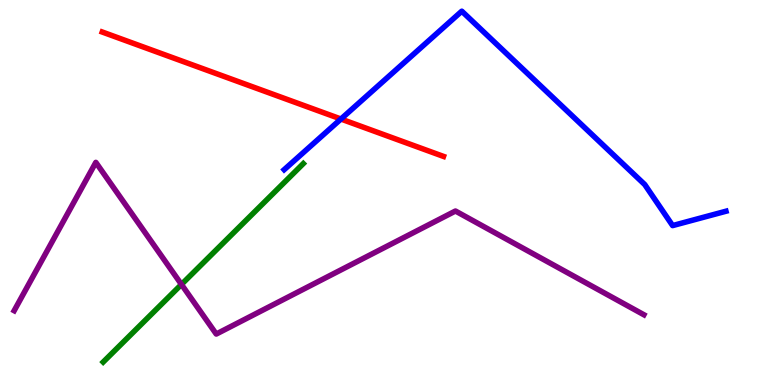[{'lines': ['blue', 'red'], 'intersections': [{'x': 4.4, 'y': 6.91}]}, {'lines': ['green', 'red'], 'intersections': []}, {'lines': ['purple', 'red'], 'intersections': []}, {'lines': ['blue', 'green'], 'intersections': []}, {'lines': ['blue', 'purple'], 'intersections': []}, {'lines': ['green', 'purple'], 'intersections': [{'x': 2.34, 'y': 2.61}]}]